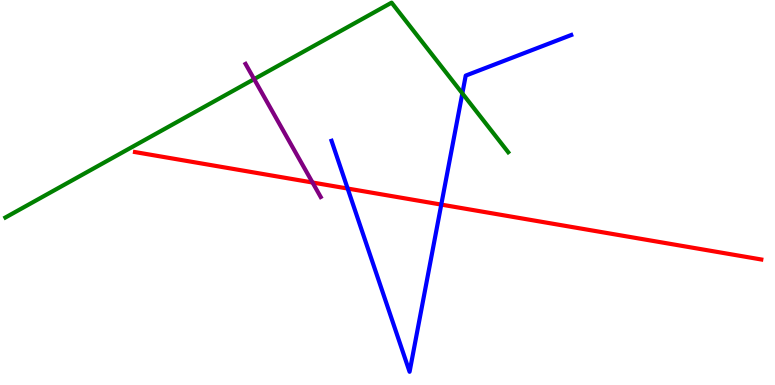[{'lines': ['blue', 'red'], 'intersections': [{'x': 4.49, 'y': 5.1}, {'x': 5.69, 'y': 4.69}]}, {'lines': ['green', 'red'], 'intersections': []}, {'lines': ['purple', 'red'], 'intersections': [{'x': 4.03, 'y': 5.26}]}, {'lines': ['blue', 'green'], 'intersections': [{'x': 5.97, 'y': 7.57}]}, {'lines': ['blue', 'purple'], 'intersections': []}, {'lines': ['green', 'purple'], 'intersections': [{'x': 3.28, 'y': 7.94}]}]